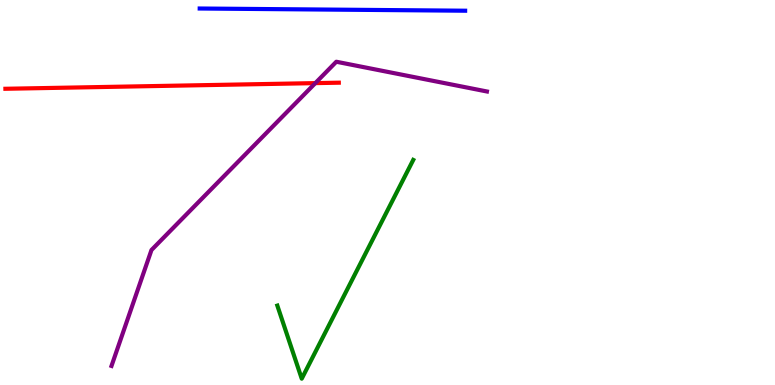[{'lines': ['blue', 'red'], 'intersections': []}, {'lines': ['green', 'red'], 'intersections': []}, {'lines': ['purple', 'red'], 'intersections': [{'x': 4.07, 'y': 7.84}]}, {'lines': ['blue', 'green'], 'intersections': []}, {'lines': ['blue', 'purple'], 'intersections': []}, {'lines': ['green', 'purple'], 'intersections': []}]